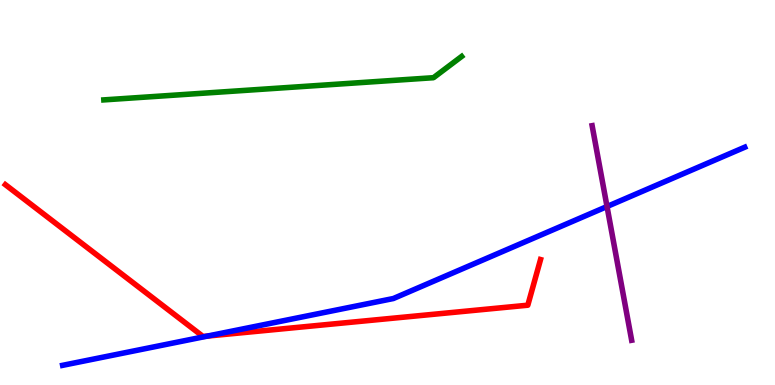[{'lines': ['blue', 'red'], 'intersections': [{'x': 2.68, 'y': 1.27}]}, {'lines': ['green', 'red'], 'intersections': []}, {'lines': ['purple', 'red'], 'intersections': []}, {'lines': ['blue', 'green'], 'intersections': []}, {'lines': ['blue', 'purple'], 'intersections': [{'x': 7.83, 'y': 4.64}]}, {'lines': ['green', 'purple'], 'intersections': []}]